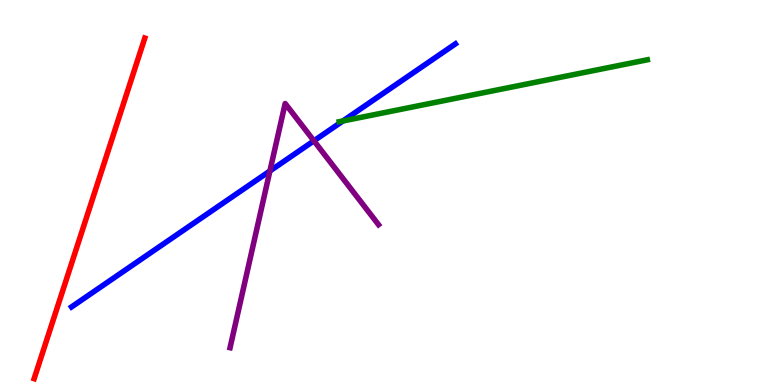[{'lines': ['blue', 'red'], 'intersections': []}, {'lines': ['green', 'red'], 'intersections': []}, {'lines': ['purple', 'red'], 'intersections': []}, {'lines': ['blue', 'green'], 'intersections': [{'x': 4.42, 'y': 6.86}]}, {'lines': ['blue', 'purple'], 'intersections': [{'x': 3.48, 'y': 5.56}, {'x': 4.05, 'y': 6.34}]}, {'lines': ['green', 'purple'], 'intersections': []}]